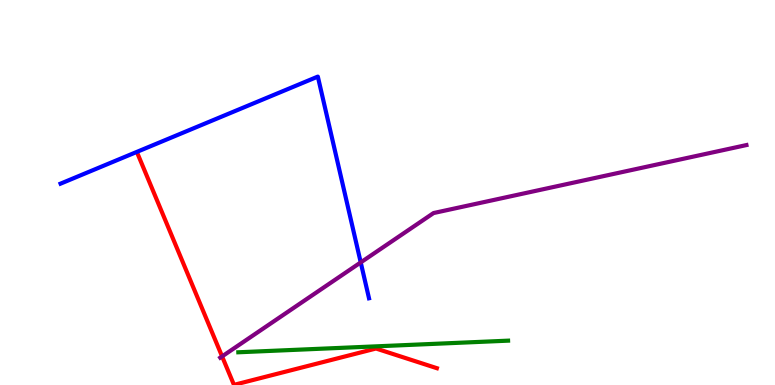[{'lines': ['blue', 'red'], 'intersections': []}, {'lines': ['green', 'red'], 'intersections': []}, {'lines': ['purple', 'red'], 'intersections': [{'x': 2.87, 'y': 0.743}]}, {'lines': ['blue', 'green'], 'intersections': []}, {'lines': ['blue', 'purple'], 'intersections': [{'x': 4.65, 'y': 3.18}]}, {'lines': ['green', 'purple'], 'intersections': []}]